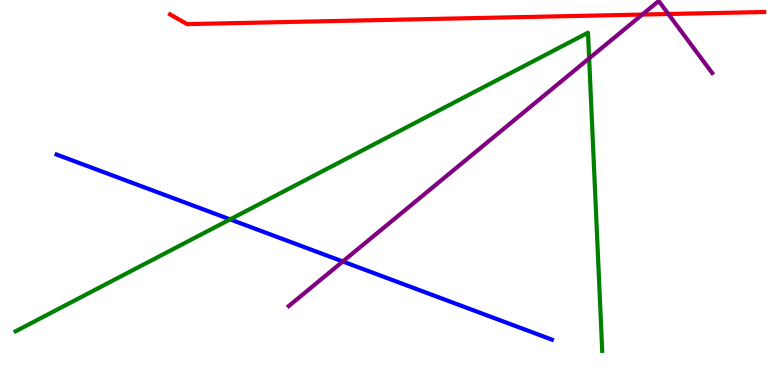[{'lines': ['blue', 'red'], 'intersections': []}, {'lines': ['green', 'red'], 'intersections': []}, {'lines': ['purple', 'red'], 'intersections': [{'x': 8.29, 'y': 9.62}, {'x': 8.62, 'y': 9.64}]}, {'lines': ['blue', 'green'], 'intersections': [{'x': 2.97, 'y': 4.3}]}, {'lines': ['blue', 'purple'], 'intersections': [{'x': 4.42, 'y': 3.21}]}, {'lines': ['green', 'purple'], 'intersections': [{'x': 7.6, 'y': 8.48}]}]